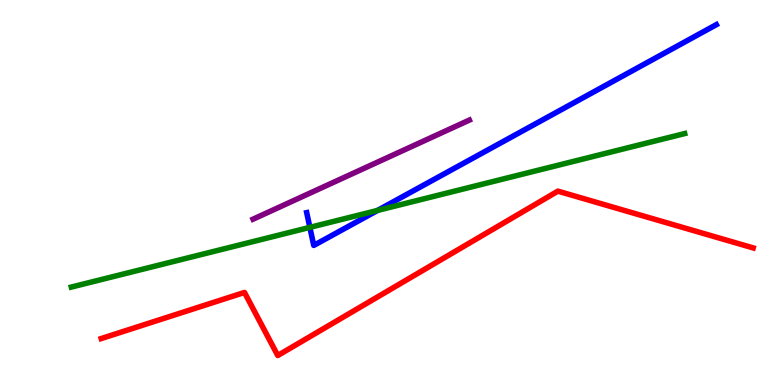[{'lines': ['blue', 'red'], 'intersections': []}, {'lines': ['green', 'red'], 'intersections': []}, {'lines': ['purple', 'red'], 'intersections': []}, {'lines': ['blue', 'green'], 'intersections': [{'x': 4.0, 'y': 4.09}, {'x': 4.87, 'y': 4.53}]}, {'lines': ['blue', 'purple'], 'intersections': []}, {'lines': ['green', 'purple'], 'intersections': []}]